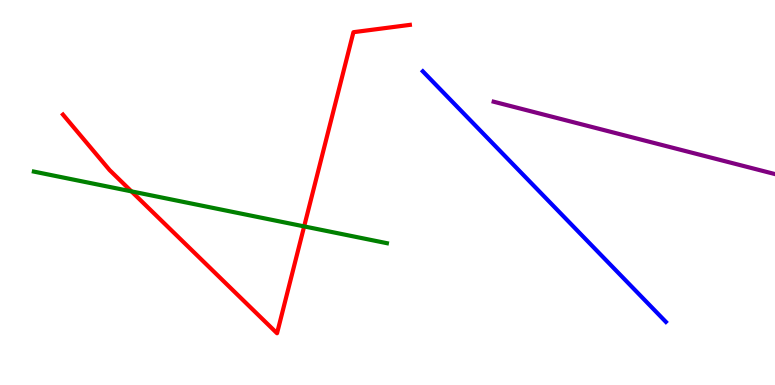[{'lines': ['blue', 'red'], 'intersections': []}, {'lines': ['green', 'red'], 'intersections': [{'x': 1.7, 'y': 5.03}, {'x': 3.92, 'y': 4.12}]}, {'lines': ['purple', 'red'], 'intersections': []}, {'lines': ['blue', 'green'], 'intersections': []}, {'lines': ['blue', 'purple'], 'intersections': []}, {'lines': ['green', 'purple'], 'intersections': []}]